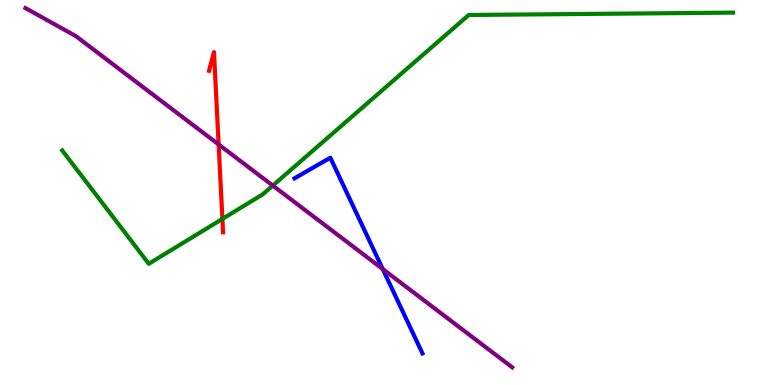[{'lines': ['blue', 'red'], 'intersections': []}, {'lines': ['green', 'red'], 'intersections': [{'x': 2.87, 'y': 4.31}]}, {'lines': ['purple', 'red'], 'intersections': [{'x': 2.82, 'y': 6.25}]}, {'lines': ['blue', 'green'], 'intersections': []}, {'lines': ['blue', 'purple'], 'intersections': [{'x': 4.94, 'y': 3.01}]}, {'lines': ['green', 'purple'], 'intersections': [{'x': 3.52, 'y': 5.18}]}]